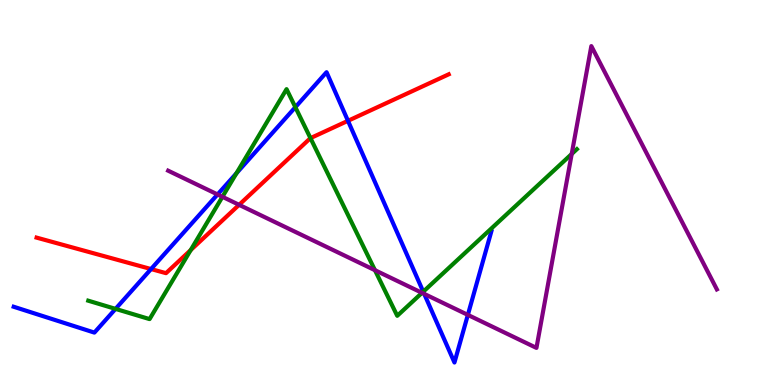[{'lines': ['blue', 'red'], 'intersections': [{'x': 1.95, 'y': 3.01}, {'x': 4.49, 'y': 6.86}]}, {'lines': ['green', 'red'], 'intersections': [{'x': 2.46, 'y': 3.5}, {'x': 4.01, 'y': 6.41}]}, {'lines': ['purple', 'red'], 'intersections': [{'x': 3.09, 'y': 4.68}]}, {'lines': ['blue', 'green'], 'intersections': [{'x': 1.49, 'y': 1.98}, {'x': 3.05, 'y': 5.5}, {'x': 3.81, 'y': 7.22}, {'x': 5.46, 'y': 2.42}]}, {'lines': ['blue', 'purple'], 'intersections': [{'x': 2.81, 'y': 4.95}, {'x': 5.47, 'y': 2.37}, {'x': 6.04, 'y': 1.82}]}, {'lines': ['green', 'purple'], 'intersections': [{'x': 2.87, 'y': 4.89}, {'x': 4.84, 'y': 2.98}, {'x': 5.45, 'y': 2.39}, {'x': 7.38, 'y': 6.0}]}]